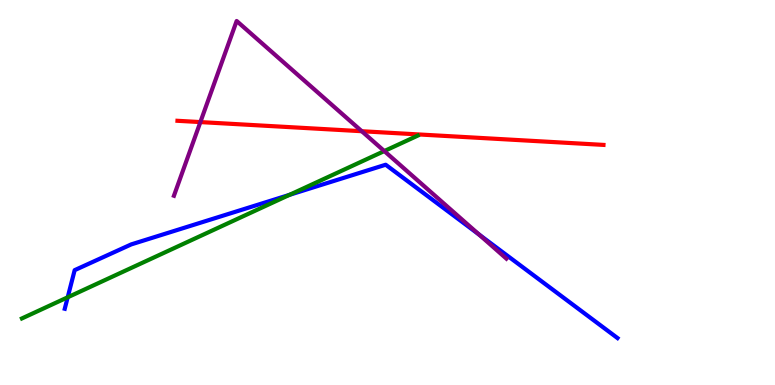[{'lines': ['blue', 'red'], 'intersections': []}, {'lines': ['green', 'red'], 'intersections': []}, {'lines': ['purple', 'red'], 'intersections': [{'x': 2.59, 'y': 6.83}, {'x': 4.67, 'y': 6.59}]}, {'lines': ['blue', 'green'], 'intersections': [{'x': 0.874, 'y': 2.28}, {'x': 3.74, 'y': 4.94}]}, {'lines': ['blue', 'purple'], 'intersections': [{'x': 6.18, 'y': 3.91}]}, {'lines': ['green', 'purple'], 'intersections': [{'x': 4.96, 'y': 6.08}]}]